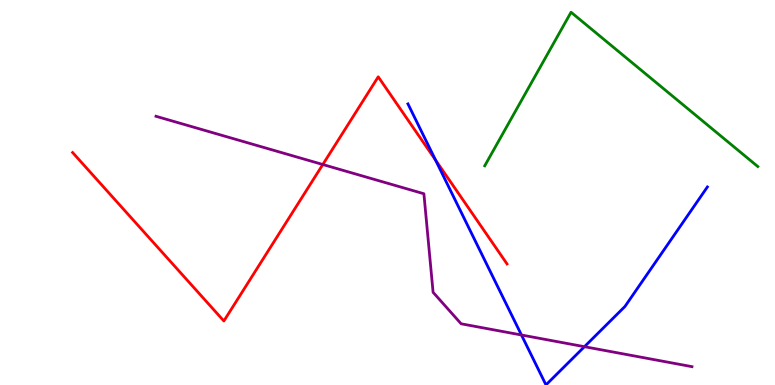[{'lines': ['blue', 'red'], 'intersections': [{'x': 5.62, 'y': 5.84}]}, {'lines': ['green', 'red'], 'intersections': []}, {'lines': ['purple', 'red'], 'intersections': [{'x': 4.17, 'y': 5.73}]}, {'lines': ['blue', 'green'], 'intersections': []}, {'lines': ['blue', 'purple'], 'intersections': [{'x': 6.73, 'y': 1.3}, {'x': 7.54, 'y': 0.995}]}, {'lines': ['green', 'purple'], 'intersections': []}]